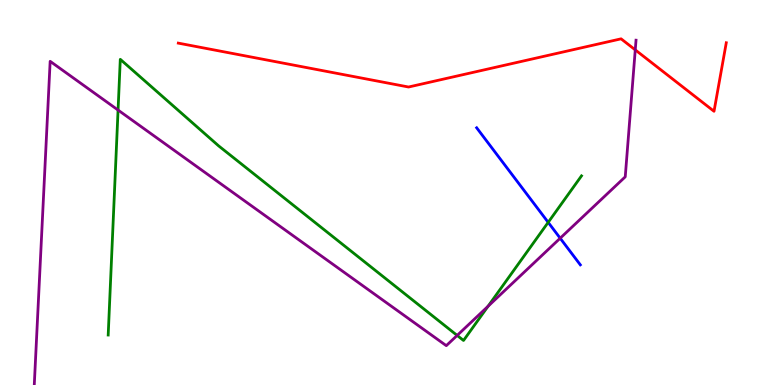[{'lines': ['blue', 'red'], 'intersections': []}, {'lines': ['green', 'red'], 'intersections': []}, {'lines': ['purple', 'red'], 'intersections': [{'x': 8.2, 'y': 8.7}]}, {'lines': ['blue', 'green'], 'intersections': [{'x': 7.07, 'y': 4.22}]}, {'lines': ['blue', 'purple'], 'intersections': [{'x': 7.23, 'y': 3.81}]}, {'lines': ['green', 'purple'], 'intersections': [{'x': 1.52, 'y': 7.14}, {'x': 5.9, 'y': 1.29}, {'x': 6.3, 'y': 2.04}]}]